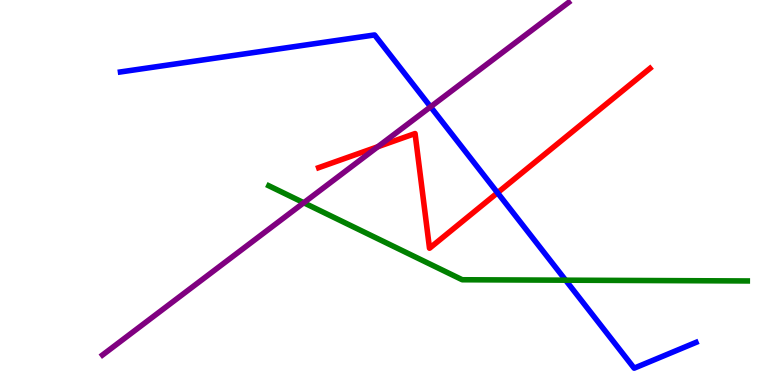[{'lines': ['blue', 'red'], 'intersections': [{'x': 6.42, 'y': 4.99}]}, {'lines': ['green', 'red'], 'intersections': []}, {'lines': ['purple', 'red'], 'intersections': [{'x': 4.87, 'y': 6.19}]}, {'lines': ['blue', 'green'], 'intersections': [{'x': 7.3, 'y': 2.72}]}, {'lines': ['blue', 'purple'], 'intersections': [{'x': 5.56, 'y': 7.23}]}, {'lines': ['green', 'purple'], 'intersections': [{'x': 3.92, 'y': 4.73}]}]